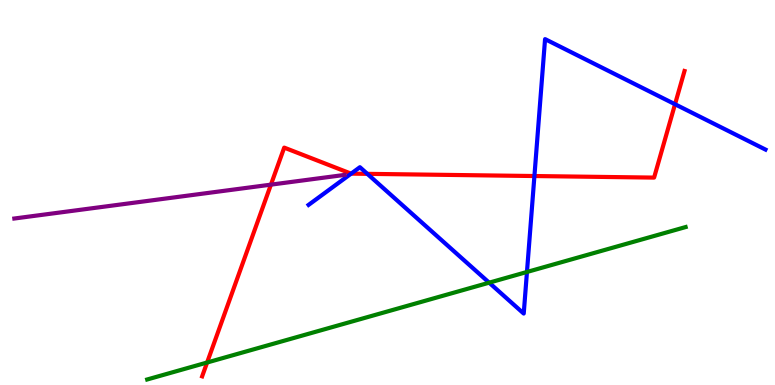[{'lines': ['blue', 'red'], 'intersections': [{'x': 4.53, 'y': 5.49}, {'x': 4.74, 'y': 5.48}, {'x': 6.9, 'y': 5.43}, {'x': 8.71, 'y': 7.29}]}, {'lines': ['green', 'red'], 'intersections': [{'x': 2.67, 'y': 0.584}]}, {'lines': ['purple', 'red'], 'intersections': [{'x': 3.5, 'y': 5.2}]}, {'lines': ['blue', 'green'], 'intersections': [{'x': 6.31, 'y': 2.66}, {'x': 6.8, 'y': 2.94}]}, {'lines': ['blue', 'purple'], 'intersections': []}, {'lines': ['green', 'purple'], 'intersections': []}]